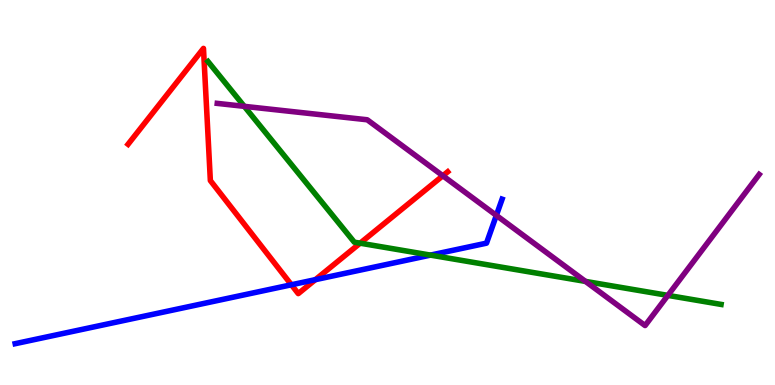[{'lines': ['blue', 'red'], 'intersections': [{'x': 3.76, 'y': 2.6}, {'x': 4.07, 'y': 2.74}]}, {'lines': ['green', 'red'], 'intersections': [{'x': 4.65, 'y': 3.68}]}, {'lines': ['purple', 'red'], 'intersections': [{'x': 5.71, 'y': 5.43}]}, {'lines': ['blue', 'green'], 'intersections': [{'x': 5.55, 'y': 3.37}]}, {'lines': ['blue', 'purple'], 'intersections': [{'x': 6.4, 'y': 4.41}]}, {'lines': ['green', 'purple'], 'intersections': [{'x': 3.15, 'y': 7.24}, {'x': 7.55, 'y': 2.69}, {'x': 8.62, 'y': 2.33}]}]